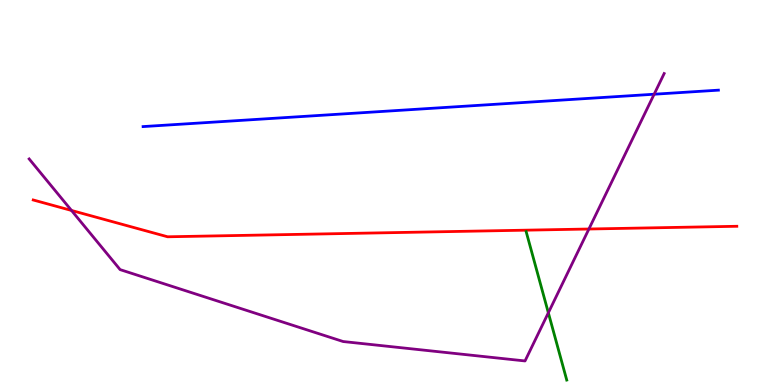[{'lines': ['blue', 'red'], 'intersections': []}, {'lines': ['green', 'red'], 'intersections': []}, {'lines': ['purple', 'red'], 'intersections': [{'x': 0.923, 'y': 4.53}, {'x': 7.6, 'y': 4.05}]}, {'lines': ['blue', 'green'], 'intersections': []}, {'lines': ['blue', 'purple'], 'intersections': [{'x': 8.44, 'y': 7.55}]}, {'lines': ['green', 'purple'], 'intersections': [{'x': 7.08, 'y': 1.88}]}]